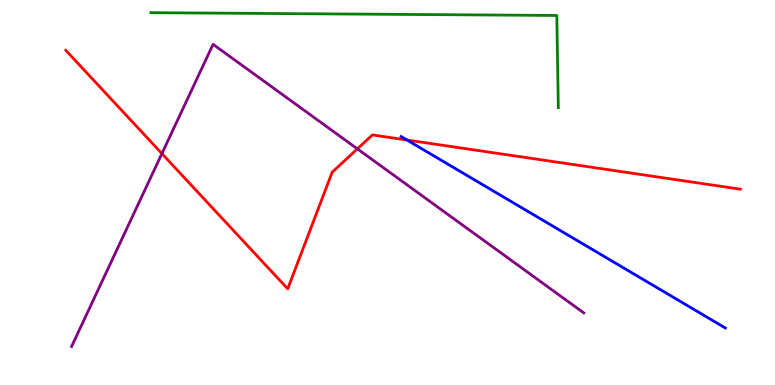[{'lines': ['blue', 'red'], 'intersections': [{'x': 5.25, 'y': 6.36}]}, {'lines': ['green', 'red'], 'intersections': []}, {'lines': ['purple', 'red'], 'intersections': [{'x': 2.09, 'y': 6.01}, {'x': 4.61, 'y': 6.13}]}, {'lines': ['blue', 'green'], 'intersections': []}, {'lines': ['blue', 'purple'], 'intersections': []}, {'lines': ['green', 'purple'], 'intersections': []}]